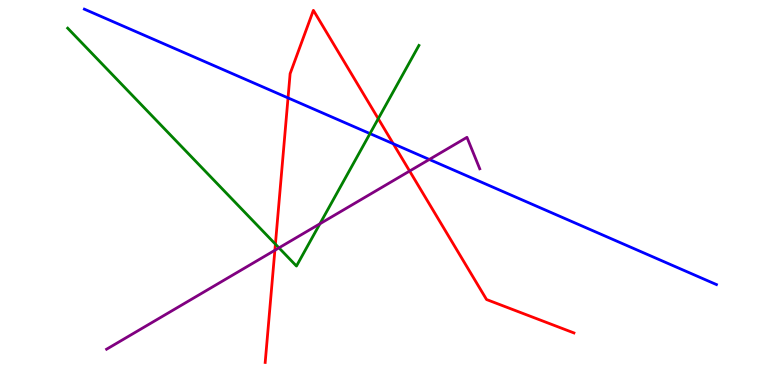[{'lines': ['blue', 'red'], 'intersections': [{'x': 3.72, 'y': 7.46}, {'x': 5.07, 'y': 6.27}]}, {'lines': ['green', 'red'], 'intersections': [{'x': 3.55, 'y': 3.66}, {'x': 4.88, 'y': 6.92}]}, {'lines': ['purple', 'red'], 'intersections': [{'x': 3.55, 'y': 3.5}, {'x': 5.29, 'y': 5.56}]}, {'lines': ['blue', 'green'], 'intersections': [{'x': 4.77, 'y': 6.53}]}, {'lines': ['blue', 'purple'], 'intersections': [{'x': 5.54, 'y': 5.86}]}, {'lines': ['green', 'purple'], 'intersections': [{'x': 3.6, 'y': 3.56}, {'x': 4.13, 'y': 4.19}]}]